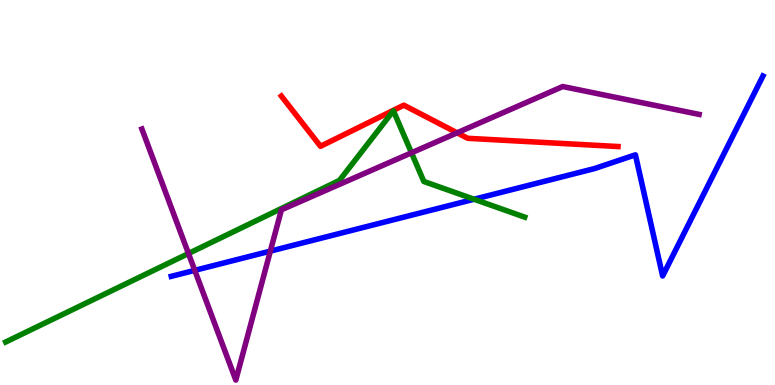[{'lines': ['blue', 'red'], 'intersections': []}, {'lines': ['green', 'red'], 'intersections': []}, {'lines': ['purple', 'red'], 'intersections': [{'x': 5.9, 'y': 6.55}]}, {'lines': ['blue', 'green'], 'intersections': [{'x': 6.12, 'y': 4.83}]}, {'lines': ['blue', 'purple'], 'intersections': [{'x': 2.51, 'y': 2.98}, {'x': 3.49, 'y': 3.48}]}, {'lines': ['green', 'purple'], 'intersections': [{'x': 2.43, 'y': 3.42}, {'x': 5.31, 'y': 6.03}]}]